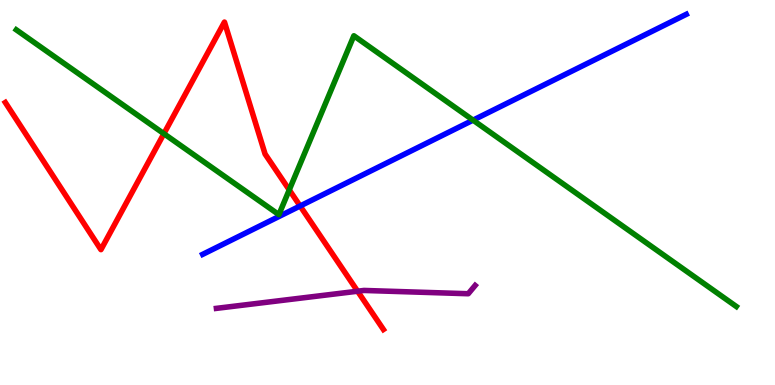[{'lines': ['blue', 'red'], 'intersections': [{'x': 3.87, 'y': 4.65}]}, {'lines': ['green', 'red'], 'intersections': [{'x': 2.11, 'y': 6.53}, {'x': 3.73, 'y': 5.07}]}, {'lines': ['purple', 'red'], 'intersections': [{'x': 4.61, 'y': 2.44}]}, {'lines': ['blue', 'green'], 'intersections': [{'x': 6.1, 'y': 6.88}]}, {'lines': ['blue', 'purple'], 'intersections': []}, {'lines': ['green', 'purple'], 'intersections': []}]